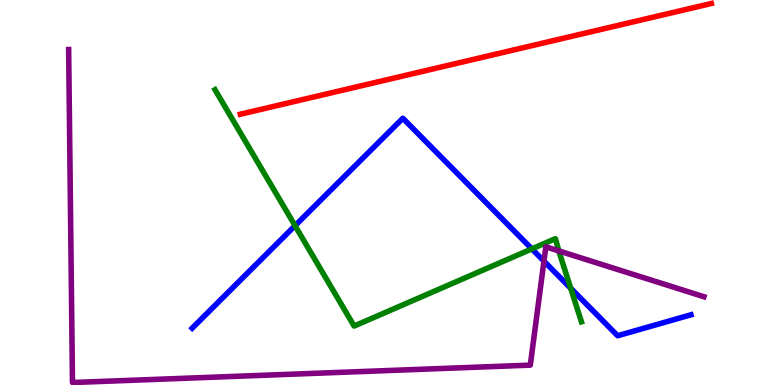[{'lines': ['blue', 'red'], 'intersections': []}, {'lines': ['green', 'red'], 'intersections': []}, {'lines': ['purple', 'red'], 'intersections': []}, {'lines': ['blue', 'green'], 'intersections': [{'x': 3.81, 'y': 4.14}, {'x': 6.86, 'y': 3.54}, {'x': 7.36, 'y': 2.51}]}, {'lines': ['blue', 'purple'], 'intersections': [{'x': 7.02, 'y': 3.22}]}, {'lines': ['green', 'purple'], 'intersections': [{'x': 7.21, 'y': 3.48}]}]